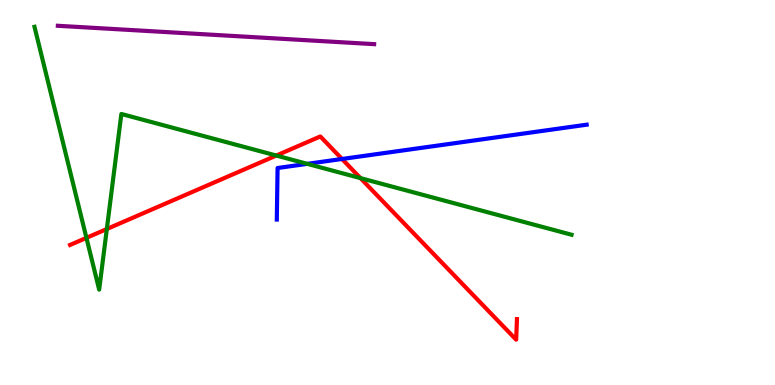[{'lines': ['blue', 'red'], 'intersections': [{'x': 4.41, 'y': 5.87}]}, {'lines': ['green', 'red'], 'intersections': [{'x': 1.12, 'y': 3.82}, {'x': 1.38, 'y': 4.05}, {'x': 3.57, 'y': 5.96}, {'x': 4.65, 'y': 5.37}]}, {'lines': ['purple', 'red'], 'intersections': []}, {'lines': ['blue', 'green'], 'intersections': [{'x': 3.97, 'y': 5.74}]}, {'lines': ['blue', 'purple'], 'intersections': []}, {'lines': ['green', 'purple'], 'intersections': []}]